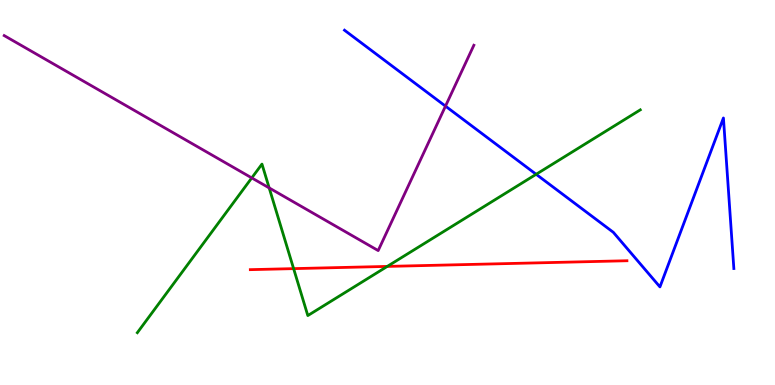[{'lines': ['blue', 'red'], 'intersections': []}, {'lines': ['green', 'red'], 'intersections': [{'x': 3.79, 'y': 3.02}, {'x': 5.0, 'y': 3.08}]}, {'lines': ['purple', 'red'], 'intersections': []}, {'lines': ['blue', 'green'], 'intersections': [{'x': 6.92, 'y': 5.47}]}, {'lines': ['blue', 'purple'], 'intersections': [{'x': 5.75, 'y': 7.24}]}, {'lines': ['green', 'purple'], 'intersections': [{'x': 3.25, 'y': 5.38}, {'x': 3.47, 'y': 5.12}]}]